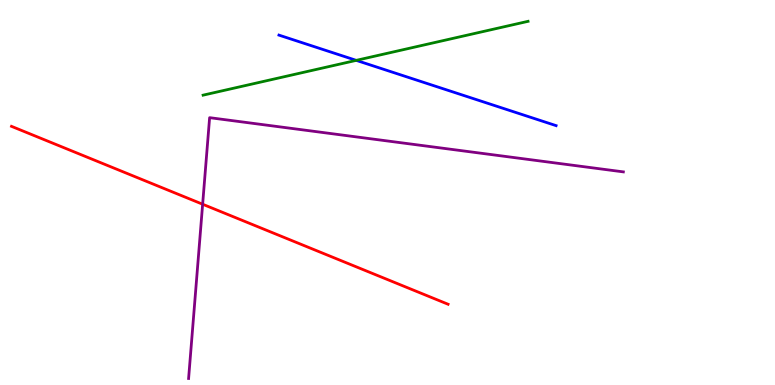[{'lines': ['blue', 'red'], 'intersections': []}, {'lines': ['green', 'red'], 'intersections': []}, {'lines': ['purple', 'red'], 'intersections': [{'x': 2.61, 'y': 4.7}]}, {'lines': ['blue', 'green'], 'intersections': [{'x': 4.6, 'y': 8.43}]}, {'lines': ['blue', 'purple'], 'intersections': []}, {'lines': ['green', 'purple'], 'intersections': []}]